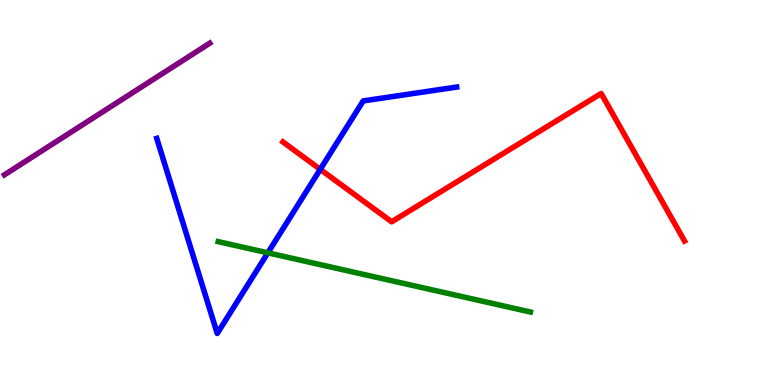[{'lines': ['blue', 'red'], 'intersections': [{'x': 4.13, 'y': 5.6}]}, {'lines': ['green', 'red'], 'intersections': []}, {'lines': ['purple', 'red'], 'intersections': []}, {'lines': ['blue', 'green'], 'intersections': [{'x': 3.46, 'y': 3.43}]}, {'lines': ['blue', 'purple'], 'intersections': []}, {'lines': ['green', 'purple'], 'intersections': []}]